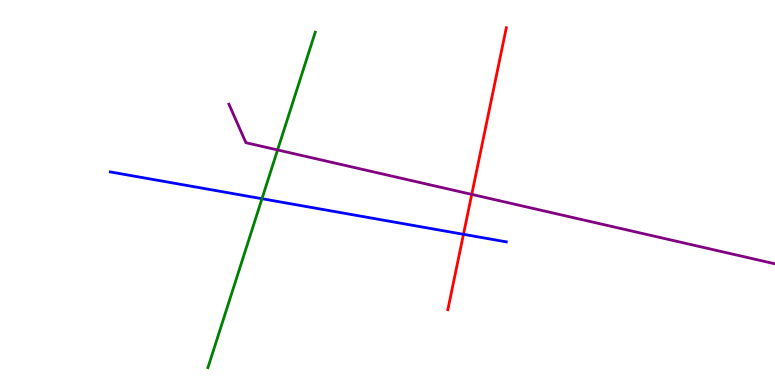[{'lines': ['blue', 'red'], 'intersections': [{'x': 5.98, 'y': 3.91}]}, {'lines': ['green', 'red'], 'intersections': []}, {'lines': ['purple', 'red'], 'intersections': [{'x': 6.09, 'y': 4.95}]}, {'lines': ['blue', 'green'], 'intersections': [{'x': 3.38, 'y': 4.84}]}, {'lines': ['blue', 'purple'], 'intersections': []}, {'lines': ['green', 'purple'], 'intersections': [{'x': 3.58, 'y': 6.11}]}]